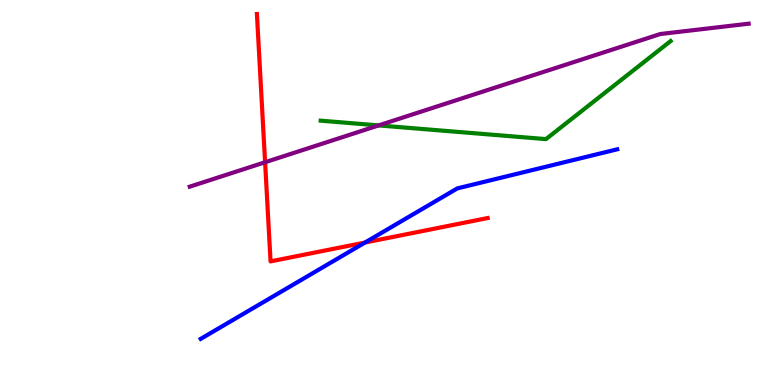[{'lines': ['blue', 'red'], 'intersections': [{'x': 4.71, 'y': 3.7}]}, {'lines': ['green', 'red'], 'intersections': []}, {'lines': ['purple', 'red'], 'intersections': [{'x': 3.42, 'y': 5.79}]}, {'lines': ['blue', 'green'], 'intersections': []}, {'lines': ['blue', 'purple'], 'intersections': []}, {'lines': ['green', 'purple'], 'intersections': [{'x': 4.89, 'y': 6.74}]}]